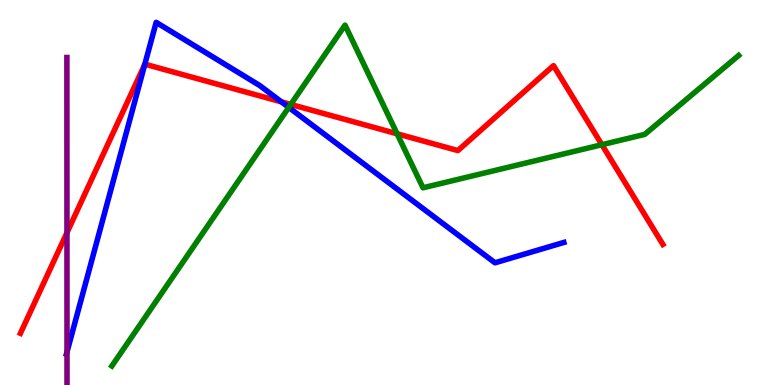[{'lines': ['blue', 'red'], 'intersections': [{'x': 1.87, 'y': 8.33}, {'x': 3.63, 'y': 7.35}]}, {'lines': ['green', 'red'], 'intersections': [{'x': 3.75, 'y': 7.29}, {'x': 5.12, 'y': 6.52}, {'x': 7.77, 'y': 6.24}]}, {'lines': ['purple', 'red'], 'intersections': [{'x': 0.864, 'y': 3.96}]}, {'lines': ['blue', 'green'], 'intersections': [{'x': 3.73, 'y': 7.21}]}, {'lines': ['blue', 'purple'], 'intersections': [{'x': 0.865, 'y': 0.859}]}, {'lines': ['green', 'purple'], 'intersections': []}]